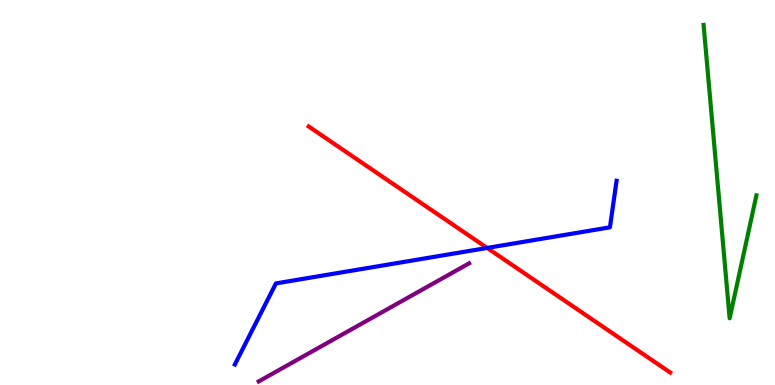[{'lines': ['blue', 'red'], 'intersections': [{'x': 6.29, 'y': 3.56}]}, {'lines': ['green', 'red'], 'intersections': []}, {'lines': ['purple', 'red'], 'intersections': []}, {'lines': ['blue', 'green'], 'intersections': []}, {'lines': ['blue', 'purple'], 'intersections': []}, {'lines': ['green', 'purple'], 'intersections': []}]